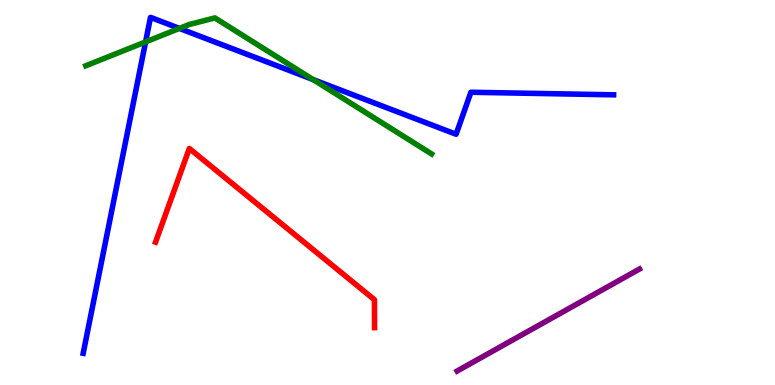[{'lines': ['blue', 'red'], 'intersections': []}, {'lines': ['green', 'red'], 'intersections': []}, {'lines': ['purple', 'red'], 'intersections': []}, {'lines': ['blue', 'green'], 'intersections': [{'x': 1.88, 'y': 8.91}, {'x': 2.31, 'y': 9.26}, {'x': 4.04, 'y': 7.93}]}, {'lines': ['blue', 'purple'], 'intersections': []}, {'lines': ['green', 'purple'], 'intersections': []}]